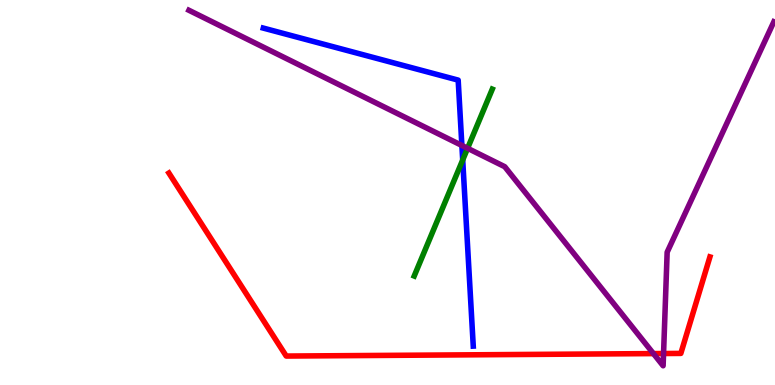[{'lines': ['blue', 'red'], 'intersections': []}, {'lines': ['green', 'red'], 'intersections': []}, {'lines': ['purple', 'red'], 'intersections': [{'x': 8.43, 'y': 0.816}, {'x': 8.56, 'y': 0.818}]}, {'lines': ['blue', 'green'], 'intersections': [{'x': 5.97, 'y': 5.84}]}, {'lines': ['blue', 'purple'], 'intersections': [{'x': 5.96, 'y': 6.22}]}, {'lines': ['green', 'purple'], 'intersections': [{'x': 6.03, 'y': 6.15}]}]